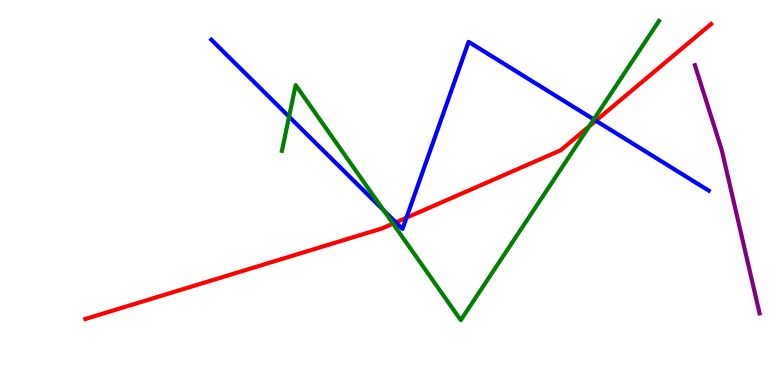[{'lines': ['blue', 'red'], 'intersections': [{'x': 5.11, 'y': 4.22}, {'x': 5.24, 'y': 4.34}, {'x': 7.69, 'y': 6.86}]}, {'lines': ['green', 'red'], 'intersections': [{'x': 5.07, 'y': 4.19}, {'x': 7.6, 'y': 6.72}]}, {'lines': ['purple', 'red'], 'intersections': []}, {'lines': ['blue', 'green'], 'intersections': [{'x': 3.73, 'y': 6.97}, {'x': 4.95, 'y': 4.54}, {'x': 7.66, 'y': 6.9}]}, {'lines': ['blue', 'purple'], 'intersections': []}, {'lines': ['green', 'purple'], 'intersections': []}]